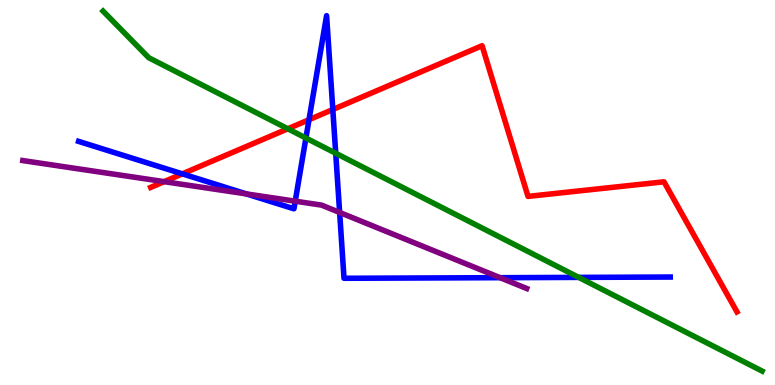[{'lines': ['blue', 'red'], 'intersections': [{'x': 2.35, 'y': 5.48}, {'x': 3.99, 'y': 6.89}, {'x': 4.29, 'y': 7.15}]}, {'lines': ['green', 'red'], 'intersections': [{'x': 3.71, 'y': 6.66}]}, {'lines': ['purple', 'red'], 'intersections': [{'x': 2.12, 'y': 5.28}]}, {'lines': ['blue', 'green'], 'intersections': [{'x': 3.95, 'y': 6.42}, {'x': 4.33, 'y': 6.02}, {'x': 7.47, 'y': 2.8}]}, {'lines': ['blue', 'purple'], 'intersections': [{'x': 3.18, 'y': 4.96}, {'x': 3.81, 'y': 4.77}, {'x': 4.38, 'y': 4.48}, {'x': 6.45, 'y': 2.79}]}, {'lines': ['green', 'purple'], 'intersections': []}]